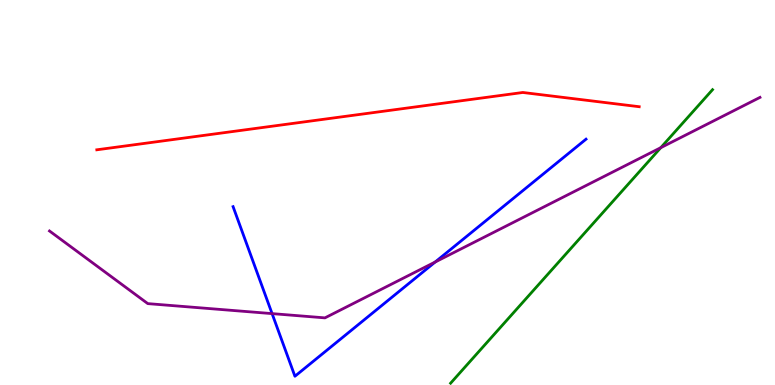[{'lines': ['blue', 'red'], 'intersections': []}, {'lines': ['green', 'red'], 'intersections': []}, {'lines': ['purple', 'red'], 'intersections': []}, {'lines': ['blue', 'green'], 'intersections': []}, {'lines': ['blue', 'purple'], 'intersections': [{'x': 3.51, 'y': 1.85}, {'x': 5.62, 'y': 3.19}]}, {'lines': ['green', 'purple'], 'intersections': [{'x': 8.53, 'y': 6.16}]}]